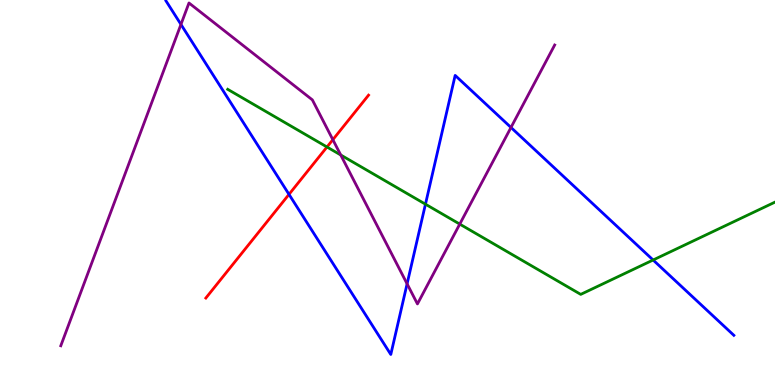[{'lines': ['blue', 'red'], 'intersections': [{'x': 3.73, 'y': 4.95}]}, {'lines': ['green', 'red'], 'intersections': [{'x': 4.22, 'y': 6.18}]}, {'lines': ['purple', 'red'], 'intersections': [{'x': 4.29, 'y': 6.37}]}, {'lines': ['blue', 'green'], 'intersections': [{'x': 5.49, 'y': 4.7}, {'x': 8.43, 'y': 3.25}]}, {'lines': ['blue', 'purple'], 'intersections': [{'x': 2.33, 'y': 9.37}, {'x': 5.25, 'y': 2.63}, {'x': 6.59, 'y': 6.69}]}, {'lines': ['green', 'purple'], 'intersections': [{'x': 4.4, 'y': 5.97}, {'x': 5.93, 'y': 4.18}]}]